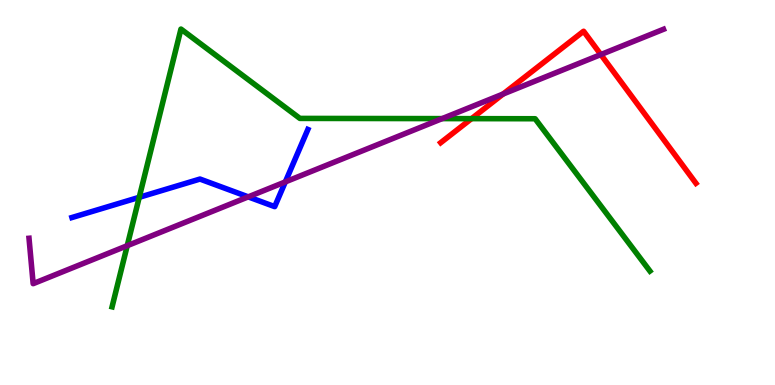[{'lines': ['blue', 'red'], 'intersections': []}, {'lines': ['green', 'red'], 'intersections': [{'x': 6.08, 'y': 6.92}]}, {'lines': ['purple', 'red'], 'intersections': [{'x': 6.49, 'y': 7.56}, {'x': 7.75, 'y': 8.58}]}, {'lines': ['blue', 'green'], 'intersections': [{'x': 1.8, 'y': 4.87}]}, {'lines': ['blue', 'purple'], 'intersections': [{'x': 3.2, 'y': 4.89}, {'x': 3.68, 'y': 5.28}]}, {'lines': ['green', 'purple'], 'intersections': [{'x': 1.64, 'y': 3.62}, {'x': 5.71, 'y': 6.92}]}]